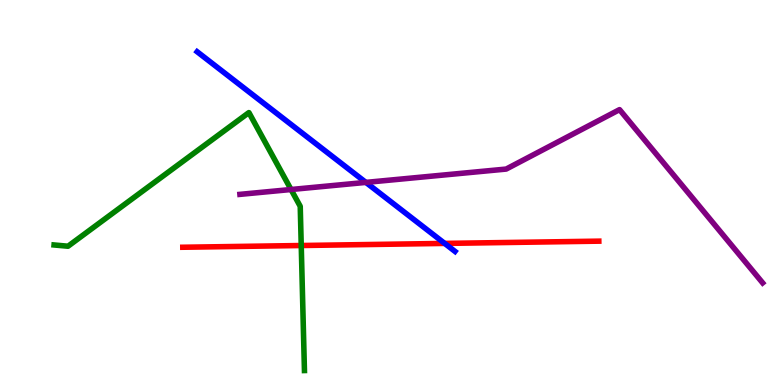[{'lines': ['blue', 'red'], 'intersections': [{'x': 5.74, 'y': 3.68}]}, {'lines': ['green', 'red'], 'intersections': [{'x': 3.89, 'y': 3.62}]}, {'lines': ['purple', 'red'], 'intersections': []}, {'lines': ['blue', 'green'], 'intersections': []}, {'lines': ['blue', 'purple'], 'intersections': [{'x': 4.72, 'y': 5.26}]}, {'lines': ['green', 'purple'], 'intersections': [{'x': 3.76, 'y': 5.08}]}]